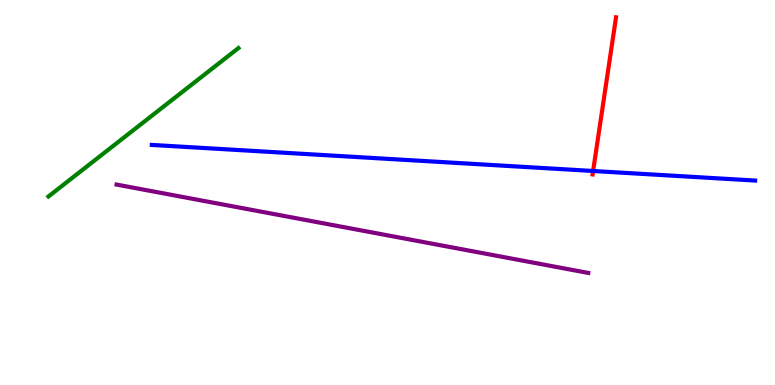[{'lines': ['blue', 'red'], 'intersections': [{'x': 7.65, 'y': 5.56}]}, {'lines': ['green', 'red'], 'intersections': []}, {'lines': ['purple', 'red'], 'intersections': []}, {'lines': ['blue', 'green'], 'intersections': []}, {'lines': ['blue', 'purple'], 'intersections': []}, {'lines': ['green', 'purple'], 'intersections': []}]